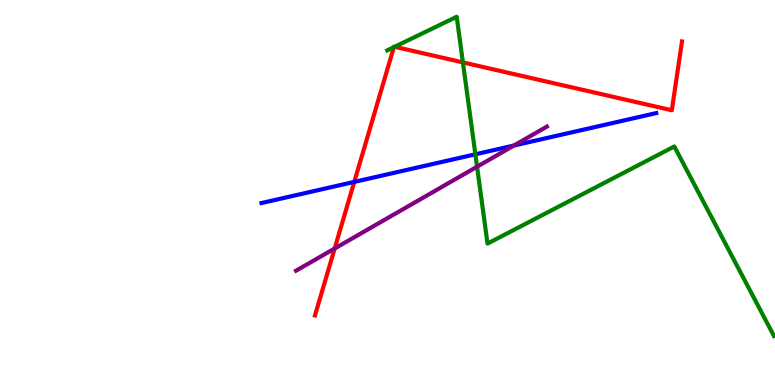[{'lines': ['blue', 'red'], 'intersections': [{'x': 4.57, 'y': 5.28}]}, {'lines': ['green', 'red'], 'intersections': [{'x': 5.08, 'y': 8.78}, {'x': 5.09, 'y': 8.79}, {'x': 5.97, 'y': 8.38}]}, {'lines': ['purple', 'red'], 'intersections': [{'x': 4.32, 'y': 3.55}]}, {'lines': ['blue', 'green'], 'intersections': [{'x': 6.13, 'y': 5.99}]}, {'lines': ['blue', 'purple'], 'intersections': [{'x': 6.63, 'y': 6.22}]}, {'lines': ['green', 'purple'], 'intersections': [{'x': 6.16, 'y': 5.67}]}]